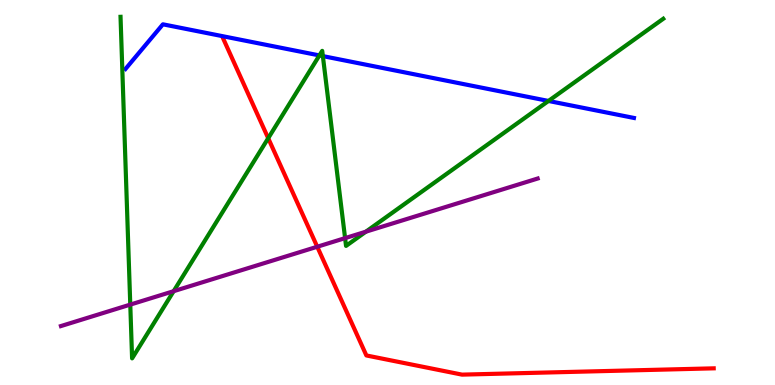[{'lines': ['blue', 'red'], 'intersections': []}, {'lines': ['green', 'red'], 'intersections': [{'x': 3.46, 'y': 6.41}]}, {'lines': ['purple', 'red'], 'intersections': [{'x': 4.09, 'y': 3.59}]}, {'lines': ['blue', 'green'], 'intersections': [{'x': 4.12, 'y': 8.56}, {'x': 4.17, 'y': 8.54}, {'x': 7.08, 'y': 7.38}]}, {'lines': ['blue', 'purple'], 'intersections': []}, {'lines': ['green', 'purple'], 'intersections': [{'x': 1.68, 'y': 2.09}, {'x': 2.24, 'y': 2.44}, {'x': 4.45, 'y': 3.81}, {'x': 4.72, 'y': 3.98}]}]